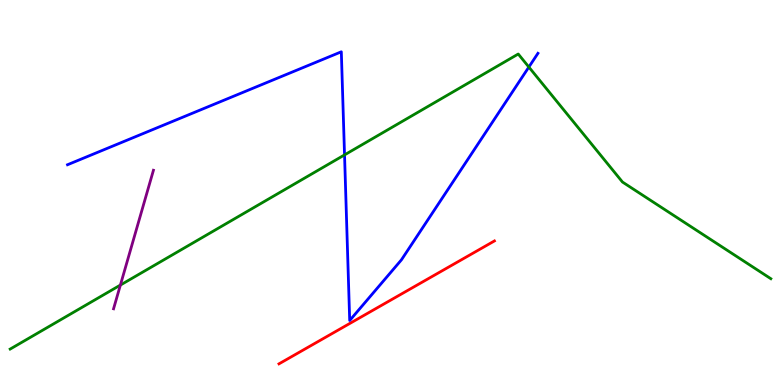[{'lines': ['blue', 'red'], 'intersections': []}, {'lines': ['green', 'red'], 'intersections': []}, {'lines': ['purple', 'red'], 'intersections': []}, {'lines': ['blue', 'green'], 'intersections': [{'x': 4.45, 'y': 5.98}, {'x': 6.82, 'y': 8.26}]}, {'lines': ['blue', 'purple'], 'intersections': []}, {'lines': ['green', 'purple'], 'intersections': [{'x': 1.55, 'y': 2.6}]}]